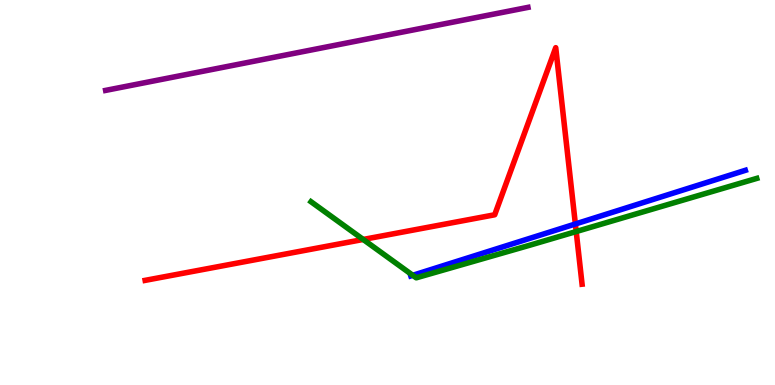[{'lines': ['blue', 'red'], 'intersections': [{'x': 7.42, 'y': 4.18}]}, {'lines': ['green', 'red'], 'intersections': [{'x': 4.69, 'y': 3.78}, {'x': 7.43, 'y': 3.99}]}, {'lines': ['purple', 'red'], 'intersections': []}, {'lines': ['blue', 'green'], 'intersections': [{'x': 5.33, 'y': 2.85}]}, {'lines': ['blue', 'purple'], 'intersections': []}, {'lines': ['green', 'purple'], 'intersections': []}]